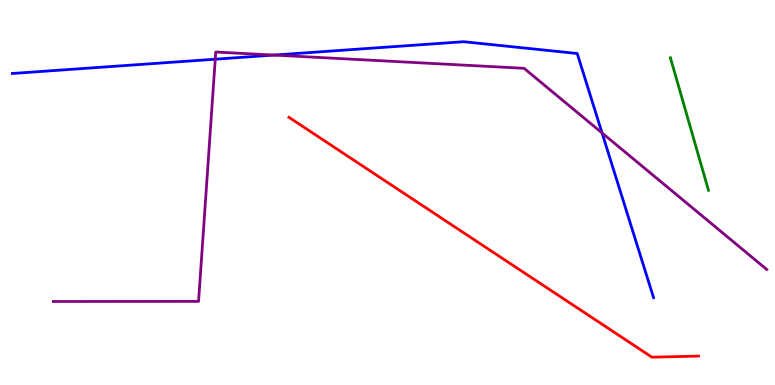[{'lines': ['blue', 'red'], 'intersections': []}, {'lines': ['green', 'red'], 'intersections': []}, {'lines': ['purple', 'red'], 'intersections': []}, {'lines': ['blue', 'green'], 'intersections': []}, {'lines': ['blue', 'purple'], 'intersections': [{'x': 2.78, 'y': 8.46}, {'x': 3.53, 'y': 8.57}, {'x': 7.77, 'y': 6.55}]}, {'lines': ['green', 'purple'], 'intersections': []}]